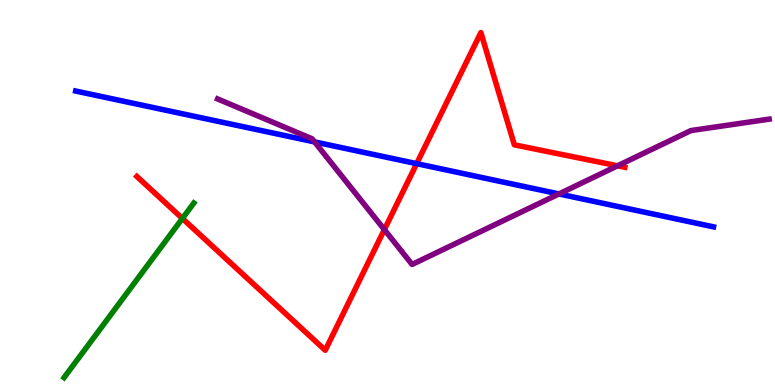[{'lines': ['blue', 'red'], 'intersections': [{'x': 5.38, 'y': 5.75}]}, {'lines': ['green', 'red'], 'intersections': [{'x': 2.35, 'y': 4.33}]}, {'lines': ['purple', 'red'], 'intersections': [{'x': 4.96, 'y': 4.04}, {'x': 7.97, 'y': 5.69}]}, {'lines': ['blue', 'green'], 'intersections': []}, {'lines': ['blue', 'purple'], 'intersections': [{'x': 4.06, 'y': 6.31}, {'x': 7.21, 'y': 4.96}]}, {'lines': ['green', 'purple'], 'intersections': []}]